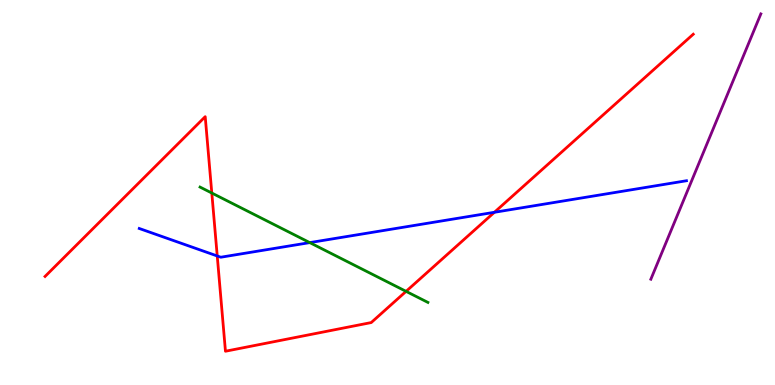[{'lines': ['blue', 'red'], 'intersections': [{'x': 2.8, 'y': 3.35}, {'x': 6.38, 'y': 4.49}]}, {'lines': ['green', 'red'], 'intersections': [{'x': 2.73, 'y': 4.99}, {'x': 5.24, 'y': 2.43}]}, {'lines': ['purple', 'red'], 'intersections': []}, {'lines': ['blue', 'green'], 'intersections': [{'x': 4.0, 'y': 3.7}]}, {'lines': ['blue', 'purple'], 'intersections': []}, {'lines': ['green', 'purple'], 'intersections': []}]